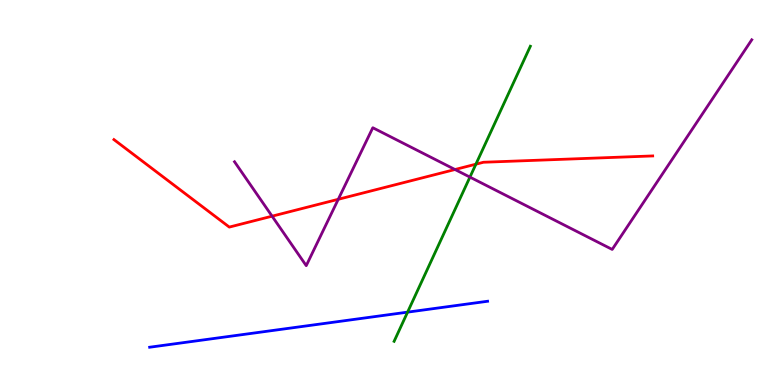[{'lines': ['blue', 'red'], 'intersections': []}, {'lines': ['green', 'red'], 'intersections': [{'x': 6.14, 'y': 5.74}]}, {'lines': ['purple', 'red'], 'intersections': [{'x': 3.51, 'y': 4.38}, {'x': 4.36, 'y': 4.82}, {'x': 5.87, 'y': 5.6}]}, {'lines': ['blue', 'green'], 'intersections': [{'x': 5.26, 'y': 1.89}]}, {'lines': ['blue', 'purple'], 'intersections': []}, {'lines': ['green', 'purple'], 'intersections': [{'x': 6.06, 'y': 5.4}]}]